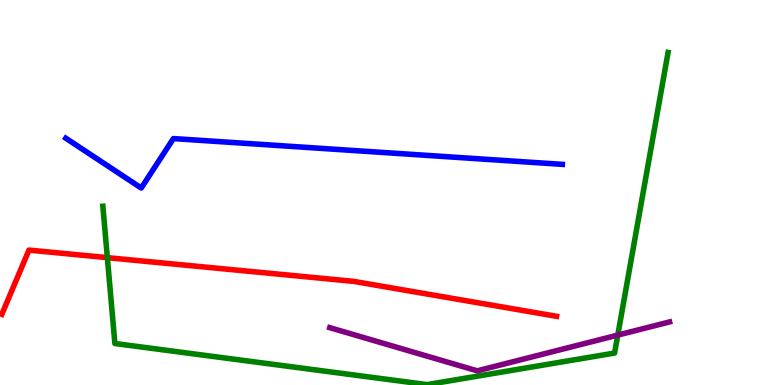[{'lines': ['blue', 'red'], 'intersections': []}, {'lines': ['green', 'red'], 'intersections': [{'x': 1.39, 'y': 3.31}]}, {'lines': ['purple', 'red'], 'intersections': []}, {'lines': ['blue', 'green'], 'intersections': []}, {'lines': ['blue', 'purple'], 'intersections': []}, {'lines': ['green', 'purple'], 'intersections': [{'x': 7.97, 'y': 1.3}]}]